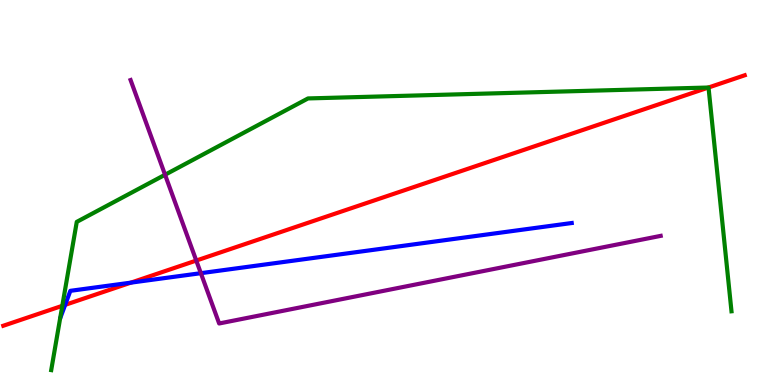[{'lines': ['blue', 'red'], 'intersections': [{'x': 0.841, 'y': 2.08}, {'x': 1.69, 'y': 2.66}]}, {'lines': ['green', 'red'], 'intersections': [{'x': 0.804, 'y': 2.06}, {'x': 9.14, 'y': 7.73}]}, {'lines': ['purple', 'red'], 'intersections': [{'x': 2.53, 'y': 3.23}]}, {'lines': ['blue', 'green'], 'intersections': []}, {'lines': ['blue', 'purple'], 'intersections': [{'x': 2.59, 'y': 2.9}]}, {'lines': ['green', 'purple'], 'intersections': [{'x': 2.13, 'y': 5.46}]}]